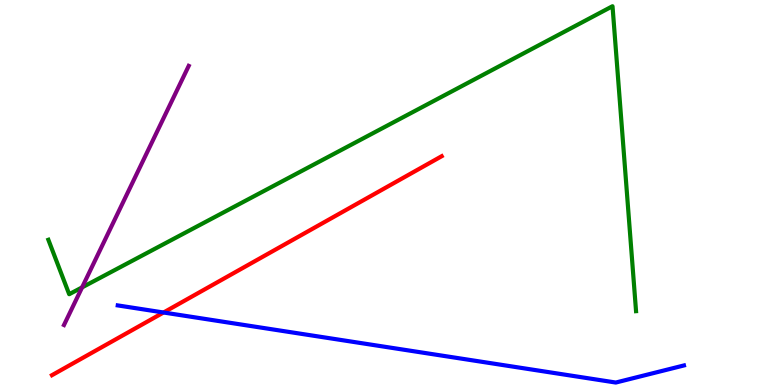[{'lines': ['blue', 'red'], 'intersections': [{'x': 2.11, 'y': 1.88}]}, {'lines': ['green', 'red'], 'intersections': []}, {'lines': ['purple', 'red'], 'intersections': []}, {'lines': ['blue', 'green'], 'intersections': []}, {'lines': ['blue', 'purple'], 'intersections': []}, {'lines': ['green', 'purple'], 'intersections': [{'x': 1.06, 'y': 2.54}]}]